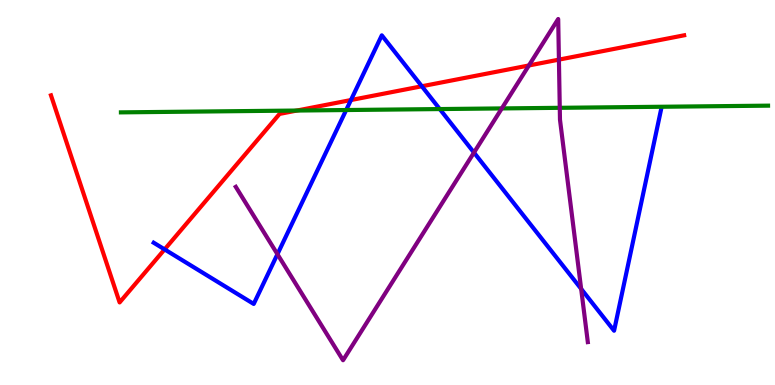[{'lines': ['blue', 'red'], 'intersections': [{'x': 2.12, 'y': 3.52}, {'x': 4.53, 'y': 7.4}, {'x': 5.44, 'y': 7.76}]}, {'lines': ['green', 'red'], 'intersections': [{'x': 3.83, 'y': 7.13}]}, {'lines': ['purple', 'red'], 'intersections': [{'x': 6.82, 'y': 8.3}, {'x': 7.21, 'y': 8.45}]}, {'lines': ['blue', 'green'], 'intersections': [{'x': 4.47, 'y': 7.14}, {'x': 5.67, 'y': 7.17}]}, {'lines': ['blue', 'purple'], 'intersections': [{'x': 3.58, 'y': 3.4}, {'x': 6.12, 'y': 6.04}, {'x': 7.5, 'y': 2.5}]}, {'lines': ['green', 'purple'], 'intersections': [{'x': 6.48, 'y': 7.18}, {'x': 7.22, 'y': 7.2}]}]